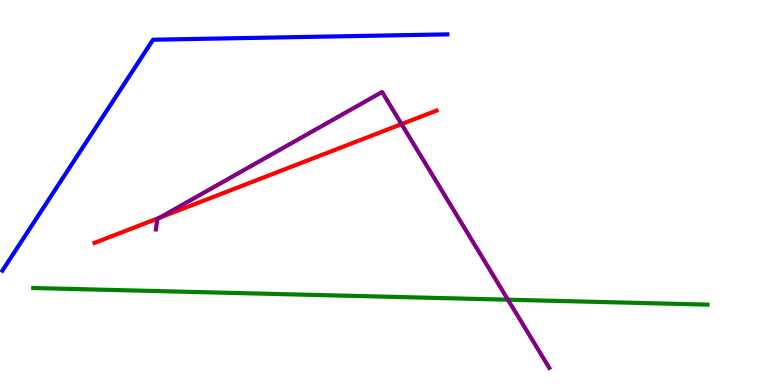[{'lines': ['blue', 'red'], 'intersections': []}, {'lines': ['green', 'red'], 'intersections': []}, {'lines': ['purple', 'red'], 'intersections': [{'x': 2.06, 'y': 4.35}, {'x': 5.18, 'y': 6.78}]}, {'lines': ['blue', 'green'], 'intersections': []}, {'lines': ['blue', 'purple'], 'intersections': []}, {'lines': ['green', 'purple'], 'intersections': [{'x': 6.55, 'y': 2.22}]}]